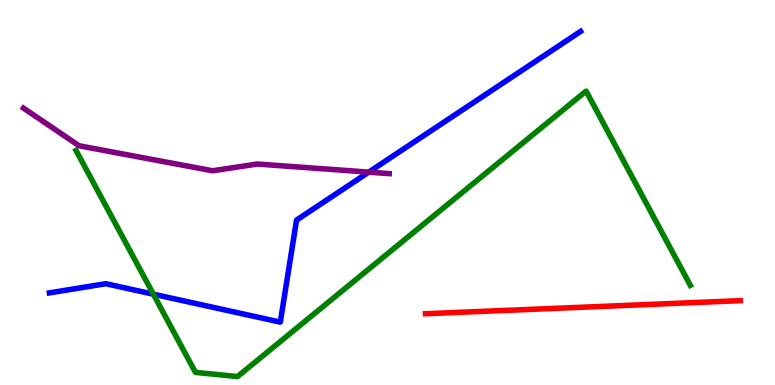[{'lines': ['blue', 'red'], 'intersections': []}, {'lines': ['green', 'red'], 'intersections': []}, {'lines': ['purple', 'red'], 'intersections': []}, {'lines': ['blue', 'green'], 'intersections': [{'x': 1.98, 'y': 2.36}]}, {'lines': ['blue', 'purple'], 'intersections': [{'x': 4.76, 'y': 5.53}]}, {'lines': ['green', 'purple'], 'intersections': []}]